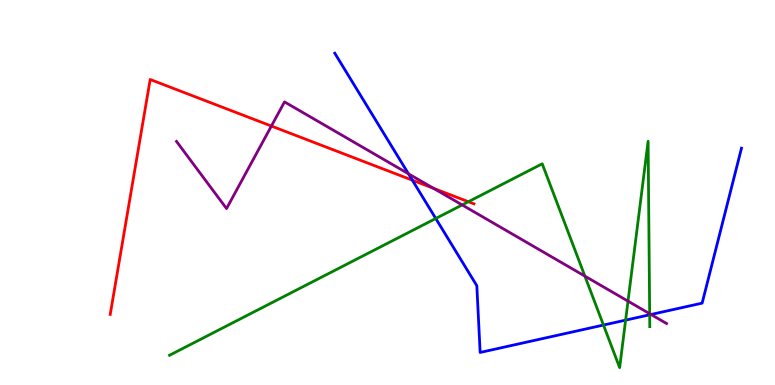[{'lines': ['blue', 'red'], 'intersections': [{'x': 5.32, 'y': 5.32}]}, {'lines': ['green', 'red'], 'intersections': [{'x': 6.04, 'y': 4.76}]}, {'lines': ['purple', 'red'], 'intersections': [{'x': 3.5, 'y': 6.73}, {'x': 5.59, 'y': 5.11}]}, {'lines': ['blue', 'green'], 'intersections': [{'x': 5.62, 'y': 4.32}, {'x': 7.79, 'y': 1.56}, {'x': 8.07, 'y': 1.68}, {'x': 8.38, 'y': 1.82}]}, {'lines': ['blue', 'purple'], 'intersections': [{'x': 5.27, 'y': 5.49}, {'x': 8.4, 'y': 1.83}]}, {'lines': ['green', 'purple'], 'intersections': [{'x': 5.96, 'y': 4.68}, {'x': 7.55, 'y': 2.83}, {'x': 8.1, 'y': 2.18}, {'x': 8.38, 'y': 1.85}]}]